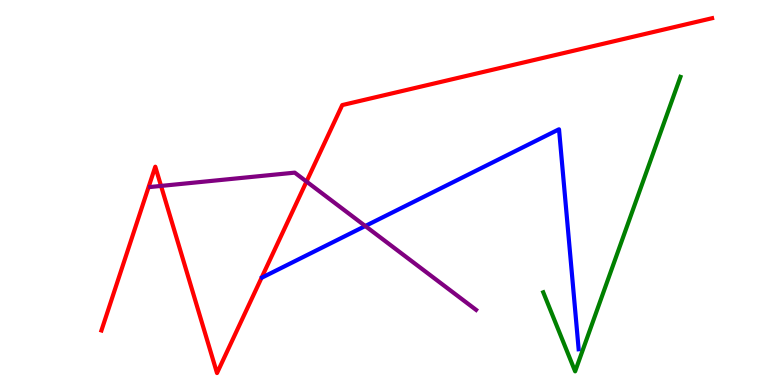[{'lines': ['blue', 'red'], 'intersections': []}, {'lines': ['green', 'red'], 'intersections': []}, {'lines': ['purple', 'red'], 'intersections': [{'x': 2.08, 'y': 5.17}, {'x': 3.95, 'y': 5.28}]}, {'lines': ['blue', 'green'], 'intersections': []}, {'lines': ['blue', 'purple'], 'intersections': [{'x': 4.71, 'y': 4.13}]}, {'lines': ['green', 'purple'], 'intersections': []}]